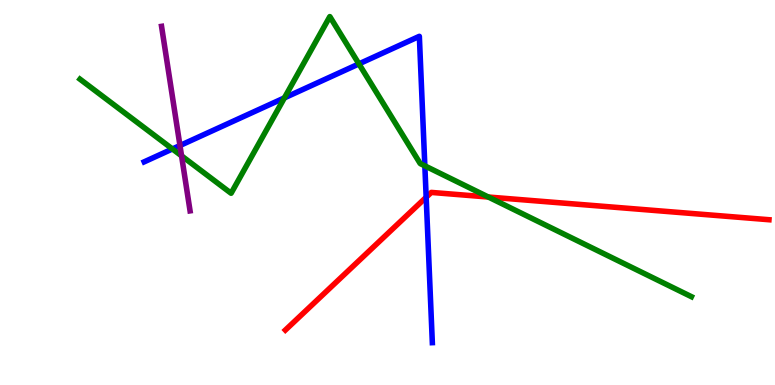[{'lines': ['blue', 'red'], 'intersections': [{'x': 5.5, 'y': 4.88}]}, {'lines': ['green', 'red'], 'intersections': [{'x': 6.3, 'y': 4.88}]}, {'lines': ['purple', 'red'], 'intersections': []}, {'lines': ['blue', 'green'], 'intersections': [{'x': 2.22, 'y': 6.13}, {'x': 3.67, 'y': 7.46}, {'x': 4.63, 'y': 8.34}, {'x': 5.48, 'y': 5.69}]}, {'lines': ['blue', 'purple'], 'intersections': [{'x': 2.32, 'y': 6.22}]}, {'lines': ['green', 'purple'], 'intersections': [{'x': 2.34, 'y': 5.95}]}]